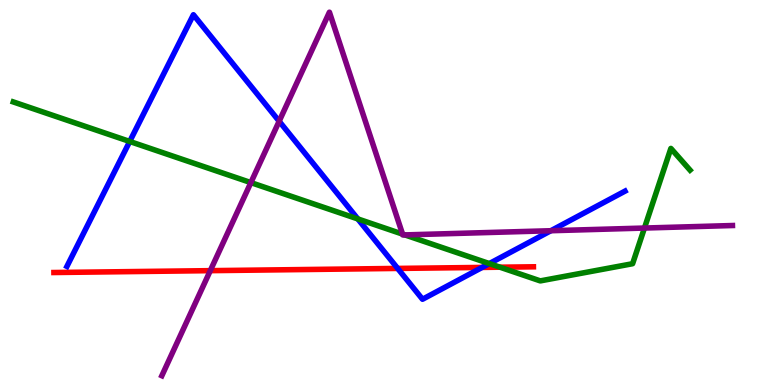[{'lines': ['blue', 'red'], 'intersections': [{'x': 5.13, 'y': 3.03}, {'x': 6.22, 'y': 3.05}]}, {'lines': ['green', 'red'], 'intersections': [{'x': 6.45, 'y': 3.06}]}, {'lines': ['purple', 'red'], 'intersections': [{'x': 2.71, 'y': 2.97}]}, {'lines': ['blue', 'green'], 'intersections': [{'x': 1.67, 'y': 6.33}, {'x': 4.62, 'y': 4.31}, {'x': 6.31, 'y': 3.15}]}, {'lines': ['blue', 'purple'], 'intersections': [{'x': 3.6, 'y': 6.85}, {'x': 7.11, 'y': 4.01}]}, {'lines': ['green', 'purple'], 'intersections': [{'x': 3.24, 'y': 5.26}, {'x': 5.19, 'y': 3.92}, {'x': 5.22, 'y': 3.9}, {'x': 8.32, 'y': 4.08}]}]